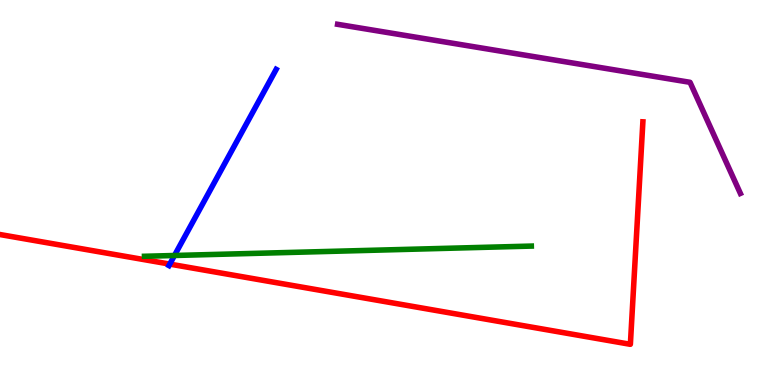[{'lines': ['blue', 'red'], 'intersections': [{'x': 2.19, 'y': 3.14}]}, {'lines': ['green', 'red'], 'intersections': []}, {'lines': ['purple', 'red'], 'intersections': []}, {'lines': ['blue', 'green'], 'intersections': [{'x': 2.25, 'y': 3.36}]}, {'lines': ['blue', 'purple'], 'intersections': []}, {'lines': ['green', 'purple'], 'intersections': []}]